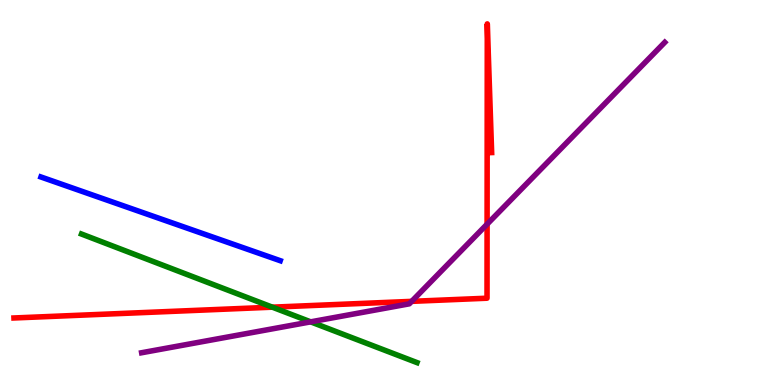[{'lines': ['blue', 'red'], 'intersections': []}, {'lines': ['green', 'red'], 'intersections': [{'x': 3.51, 'y': 2.02}]}, {'lines': ['purple', 'red'], 'intersections': [{'x': 5.31, 'y': 2.17}, {'x': 6.29, 'y': 4.18}]}, {'lines': ['blue', 'green'], 'intersections': []}, {'lines': ['blue', 'purple'], 'intersections': []}, {'lines': ['green', 'purple'], 'intersections': [{'x': 4.01, 'y': 1.64}]}]